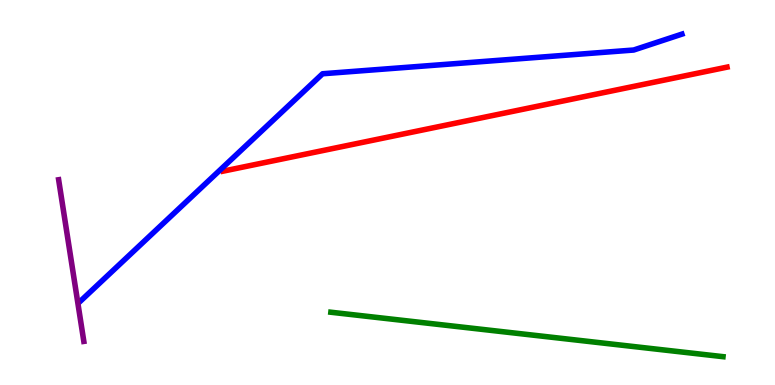[{'lines': ['blue', 'red'], 'intersections': []}, {'lines': ['green', 'red'], 'intersections': []}, {'lines': ['purple', 'red'], 'intersections': []}, {'lines': ['blue', 'green'], 'intersections': []}, {'lines': ['blue', 'purple'], 'intersections': []}, {'lines': ['green', 'purple'], 'intersections': []}]